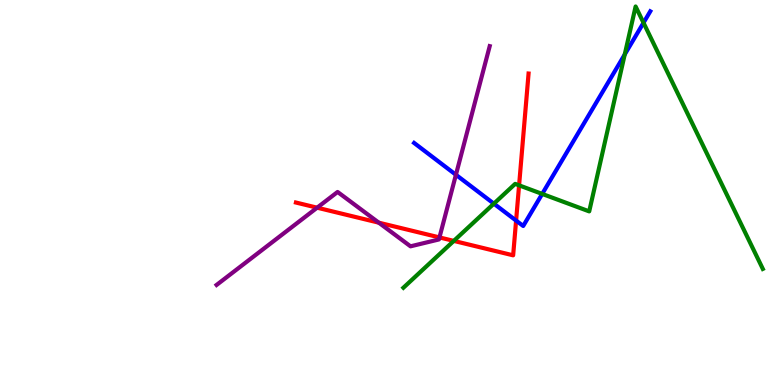[{'lines': ['blue', 'red'], 'intersections': [{'x': 6.66, 'y': 4.27}]}, {'lines': ['green', 'red'], 'intersections': [{'x': 5.86, 'y': 3.74}, {'x': 6.7, 'y': 5.19}]}, {'lines': ['purple', 'red'], 'intersections': [{'x': 4.09, 'y': 4.61}, {'x': 4.89, 'y': 4.22}, {'x': 5.67, 'y': 3.83}]}, {'lines': ['blue', 'green'], 'intersections': [{'x': 6.37, 'y': 4.71}, {'x': 7.0, 'y': 4.96}, {'x': 8.06, 'y': 8.59}, {'x': 8.3, 'y': 9.41}]}, {'lines': ['blue', 'purple'], 'intersections': [{'x': 5.88, 'y': 5.46}]}, {'lines': ['green', 'purple'], 'intersections': []}]